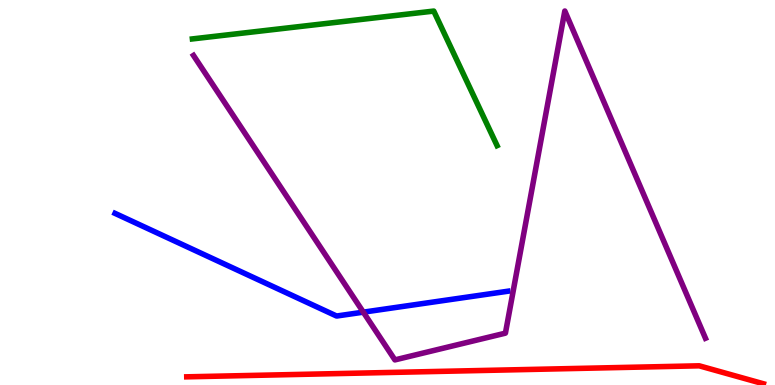[{'lines': ['blue', 'red'], 'intersections': []}, {'lines': ['green', 'red'], 'intersections': []}, {'lines': ['purple', 'red'], 'intersections': []}, {'lines': ['blue', 'green'], 'intersections': []}, {'lines': ['blue', 'purple'], 'intersections': [{'x': 4.69, 'y': 1.89}]}, {'lines': ['green', 'purple'], 'intersections': []}]